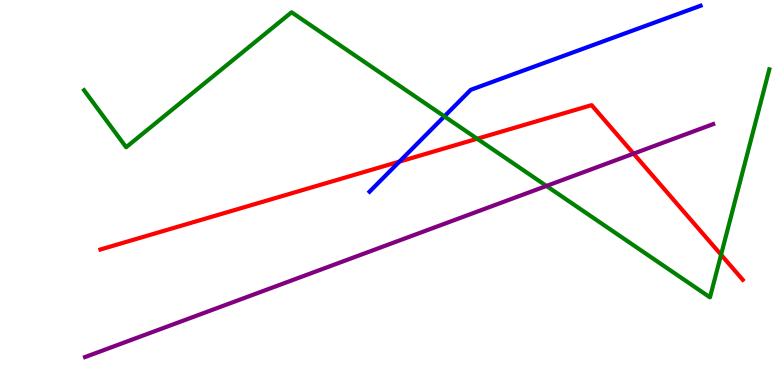[{'lines': ['blue', 'red'], 'intersections': [{'x': 5.15, 'y': 5.8}]}, {'lines': ['green', 'red'], 'intersections': [{'x': 6.16, 'y': 6.4}, {'x': 9.3, 'y': 3.38}]}, {'lines': ['purple', 'red'], 'intersections': [{'x': 8.18, 'y': 6.01}]}, {'lines': ['blue', 'green'], 'intersections': [{'x': 5.73, 'y': 6.98}]}, {'lines': ['blue', 'purple'], 'intersections': []}, {'lines': ['green', 'purple'], 'intersections': [{'x': 7.05, 'y': 5.17}]}]